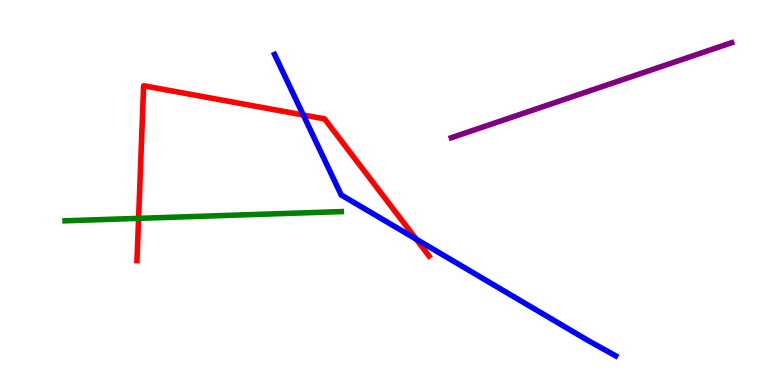[{'lines': ['blue', 'red'], 'intersections': [{'x': 3.91, 'y': 7.01}, {'x': 5.37, 'y': 3.79}]}, {'lines': ['green', 'red'], 'intersections': [{'x': 1.79, 'y': 4.33}]}, {'lines': ['purple', 'red'], 'intersections': []}, {'lines': ['blue', 'green'], 'intersections': []}, {'lines': ['blue', 'purple'], 'intersections': []}, {'lines': ['green', 'purple'], 'intersections': []}]